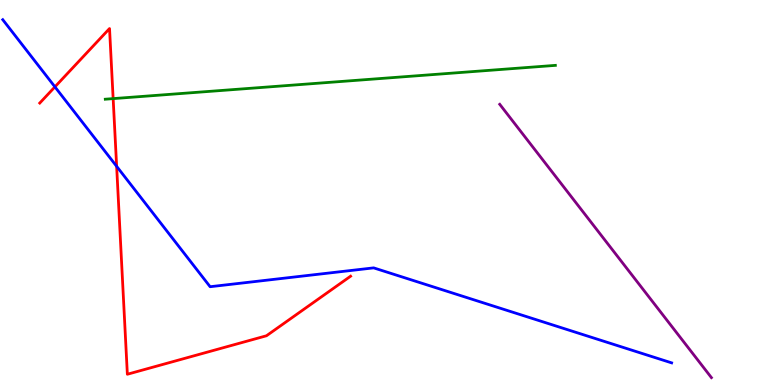[{'lines': ['blue', 'red'], 'intersections': [{'x': 0.709, 'y': 7.74}, {'x': 1.51, 'y': 5.68}]}, {'lines': ['green', 'red'], 'intersections': [{'x': 1.46, 'y': 7.44}]}, {'lines': ['purple', 'red'], 'intersections': []}, {'lines': ['blue', 'green'], 'intersections': []}, {'lines': ['blue', 'purple'], 'intersections': []}, {'lines': ['green', 'purple'], 'intersections': []}]